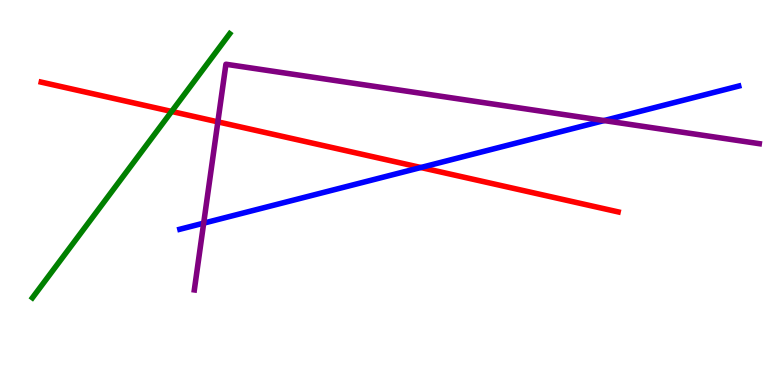[{'lines': ['blue', 'red'], 'intersections': [{'x': 5.43, 'y': 5.65}]}, {'lines': ['green', 'red'], 'intersections': [{'x': 2.21, 'y': 7.11}]}, {'lines': ['purple', 'red'], 'intersections': [{'x': 2.81, 'y': 6.83}]}, {'lines': ['blue', 'green'], 'intersections': []}, {'lines': ['blue', 'purple'], 'intersections': [{'x': 2.63, 'y': 4.2}, {'x': 7.79, 'y': 6.87}]}, {'lines': ['green', 'purple'], 'intersections': []}]